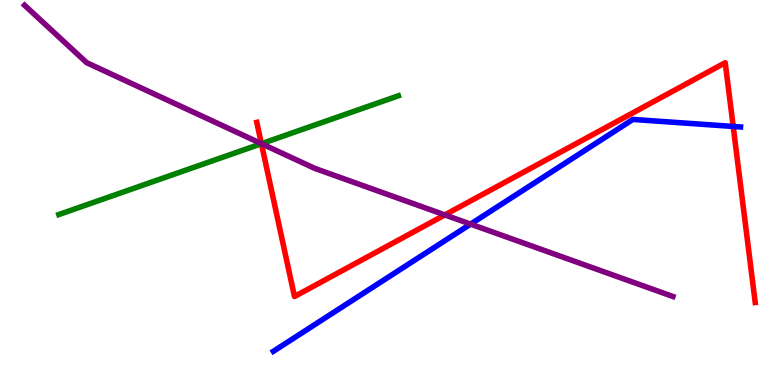[{'lines': ['blue', 'red'], 'intersections': [{'x': 9.46, 'y': 6.72}]}, {'lines': ['green', 'red'], 'intersections': [{'x': 3.37, 'y': 6.27}]}, {'lines': ['purple', 'red'], 'intersections': [{'x': 3.37, 'y': 6.27}, {'x': 5.74, 'y': 4.42}]}, {'lines': ['blue', 'green'], 'intersections': []}, {'lines': ['blue', 'purple'], 'intersections': [{'x': 6.07, 'y': 4.18}]}, {'lines': ['green', 'purple'], 'intersections': [{'x': 3.37, 'y': 6.27}]}]